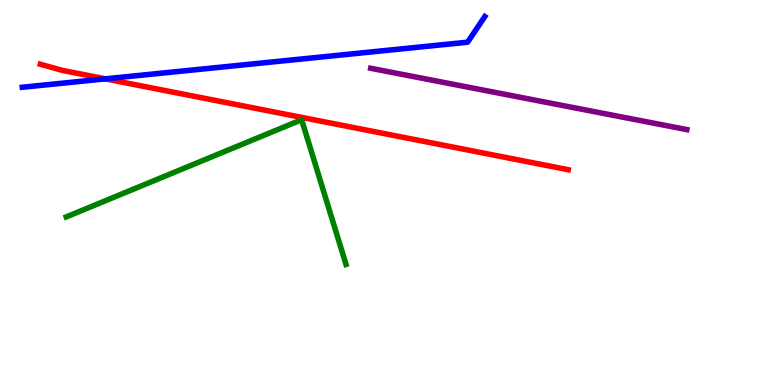[{'lines': ['blue', 'red'], 'intersections': [{'x': 1.36, 'y': 7.95}]}, {'lines': ['green', 'red'], 'intersections': []}, {'lines': ['purple', 'red'], 'intersections': []}, {'lines': ['blue', 'green'], 'intersections': []}, {'lines': ['blue', 'purple'], 'intersections': []}, {'lines': ['green', 'purple'], 'intersections': []}]